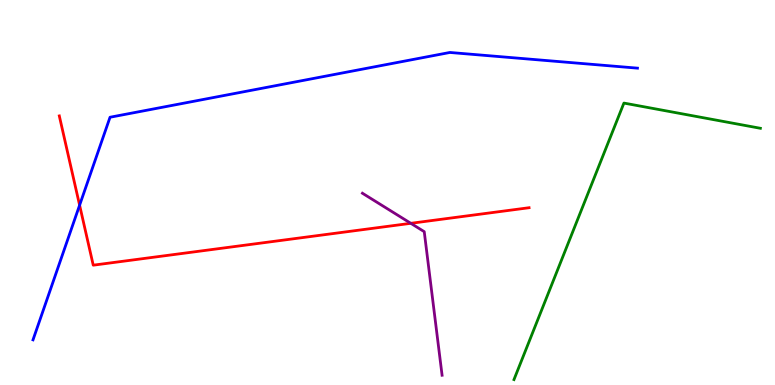[{'lines': ['blue', 'red'], 'intersections': [{'x': 1.03, 'y': 4.67}]}, {'lines': ['green', 'red'], 'intersections': []}, {'lines': ['purple', 'red'], 'intersections': [{'x': 5.3, 'y': 4.2}]}, {'lines': ['blue', 'green'], 'intersections': []}, {'lines': ['blue', 'purple'], 'intersections': []}, {'lines': ['green', 'purple'], 'intersections': []}]